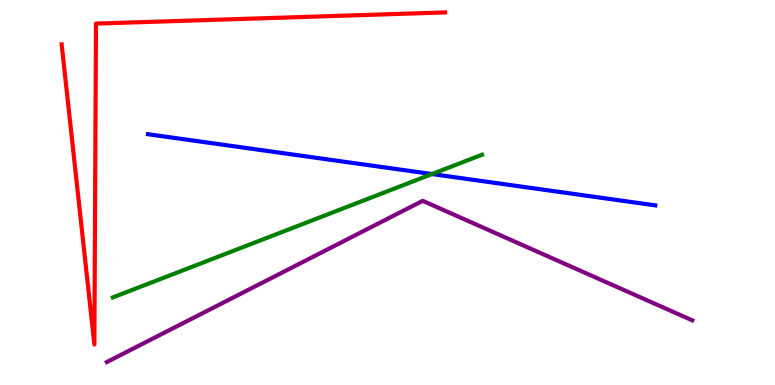[{'lines': ['blue', 'red'], 'intersections': []}, {'lines': ['green', 'red'], 'intersections': []}, {'lines': ['purple', 'red'], 'intersections': []}, {'lines': ['blue', 'green'], 'intersections': [{'x': 5.57, 'y': 5.48}]}, {'lines': ['blue', 'purple'], 'intersections': []}, {'lines': ['green', 'purple'], 'intersections': []}]